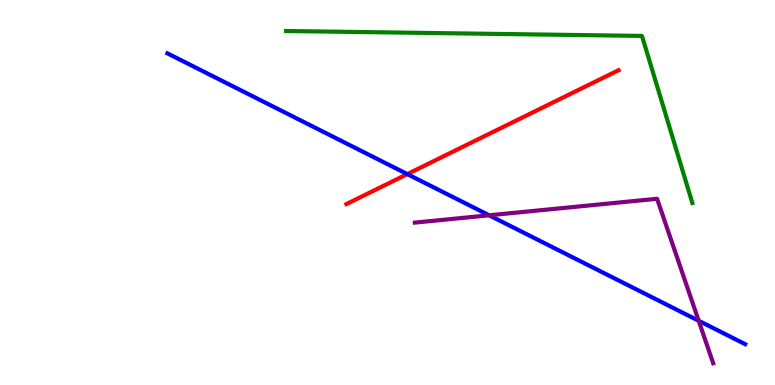[{'lines': ['blue', 'red'], 'intersections': [{'x': 5.26, 'y': 5.48}]}, {'lines': ['green', 'red'], 'intersections': []}, {'lines': ['purple', 'red'], 'intersections': []}, {'lines': ['blue', 'green'], 'intersections': []}, {'lines': ['blue', 'purple'], 'intersections': [{'x': 6.31, 'y': 4.41}, {'x': 9.02, 'y': 1.67}]}, {'lines': ['green', 'purple'], 'intersections': []}]